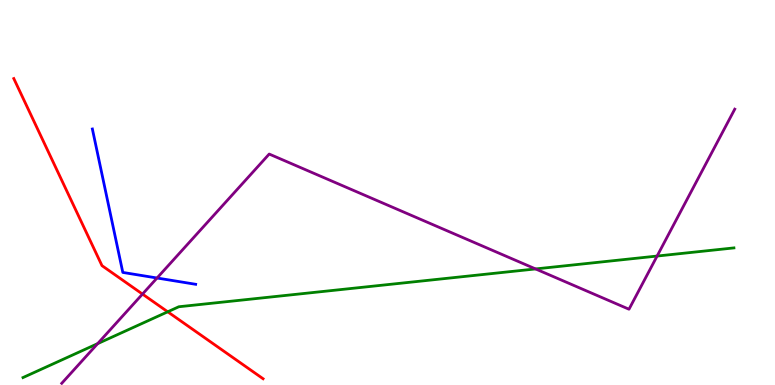[{'lines': ['blue', 'red'], 'intersections': []}, {'lines': ['green', 'red'], 'intersections': [{'x': 2.16, 'y': 1.9}]}, {'lines': ['purple', 'red'], 'intersections': [{'x': 1.84, 'y': 2.36}]}, {'lines': ['blue', 'green'], 'intersections': []}, {'lines': ['blue', 'purple'], 'intersections': [{'x': 2.03, 'y': 2.78}]}, {'lines': ['green', 'purple'], 'intersections': [{'x': 1.26, 'y': 1.07}, {'x': 6.91, 'y': 3.01}, {'x': 8.48, 'y': 3.35}]}]